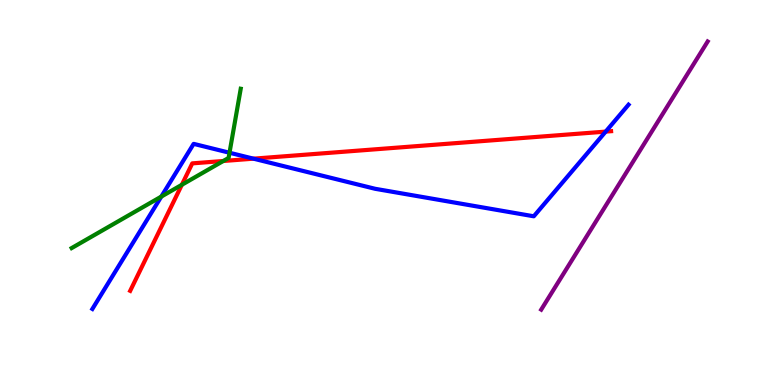[{'lines': ['blue', 'red'], 'intersections': [{'x': 3.27, 'y': 5.88}, {'x': 7.82, 'y': 6.58}]}, {'lines': ['green', 'red'], 'intersections': [{'x': 2.35, 'y': 5.2}, {'x': 2.88, 'y': 5.82}]}, {'lines': ['purple', 'red'], 'intersections': []}, {'lines': ['blue', 'green'], 'intersections': [{'x': 2.08, 'y': 4.89}, {'x': 2.96, 'y': 6.03}]}, {'lines': ['blue', 'purple'], 'intersections': []}, {'lines': ['green', 'purple'], 'intersections': []}]